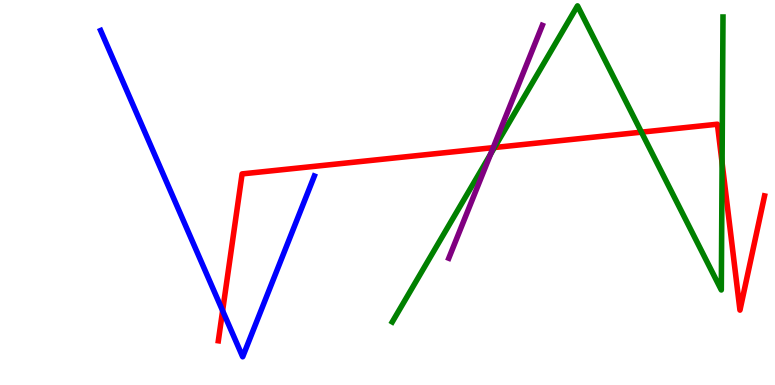[{'lines': ['blue', 'red'], 'intersections': [{'x': 2.87, 'y': 1.93}]}, {'lines': ['green', 'red'], 'intersections': [{'x': 6.38, 'y': 6.17}, {'x': 8.28, 'y': 6.57}, {'x': 9.32, 'y': 5.77}]}, {'lines': ['purple', 'red'], 'intersections': [{'x': 6.36, 'y': 6.16}]}, {'lines': ['blue', 'green'], 'intersections': []}, {'lines': ['blue', 'purple'], 'intersections': []}, {'lines': ['green', 'purple'], 'intersections': [{'x': 6.33, 'y': 6.0}]}]